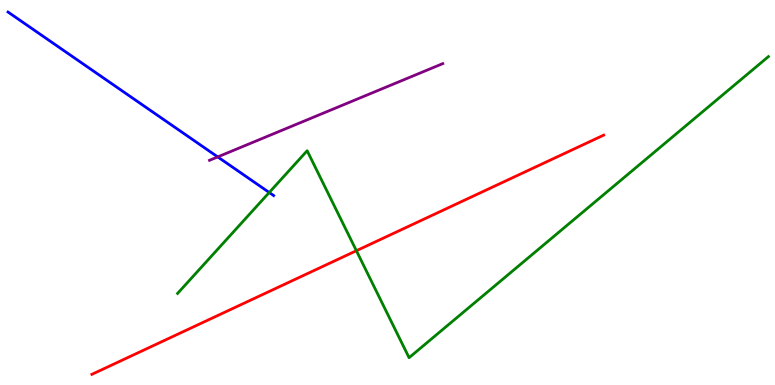[{'lines': ['blue', 'red'], 'intersections': []}, {'lines': ['green', 'red'], 'intersections': [{'x': 4.6, 'y': 3.49}]}, {'lines': ['purple', 'red'], 'intersections': []}, {'lines': ['blue', 'green'], 'intersections': [{'x': 3.47, 'y': 5.0}]}, {'lines': ['blue', 'purple'], 'intersections': [{'x': 2.81, 'y': 5.92}]}, {'lines': ['green', 'purple'], 'intersections': []}]